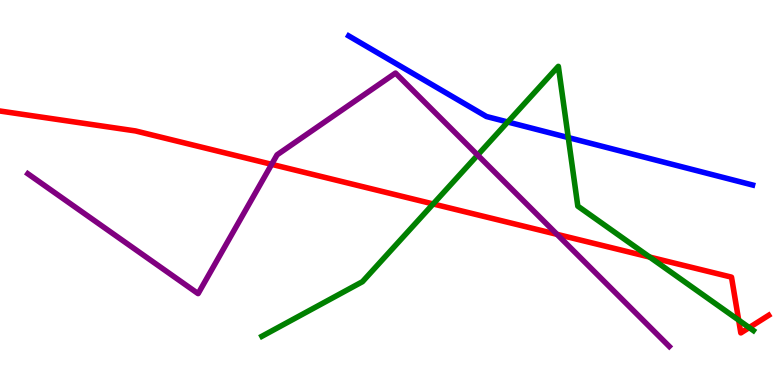[{'lines': ['blue', 'red'], 'intersections': []}, {'lines': ['green', 'red'], 'intersections': [{'x': 5.59, 'y': 4.7}, {'x': 8.38, 'y': 3.32}, {'x': 9.53, 'y': 1.69}, {'x': 9.67, 'y': 1.49}]}, {'lines': ['purple', 'red'], 'intersections': [{'x': 3.51, 'y': 5.73}, {'x': 7.19, 'y': 3.91}]}, {'lines': ['blue', 'green'], 'intersections': [{'x': 6.55, 'y': 6.83}, {'x': 7.33, 'y': 6.43}]}, {'lines': ['blue', 'purple'], 'intersections': []}, {'lines': ['green', 'purple'], 'intersections': [{'x': 6.16, 'y': 5.97}]}]